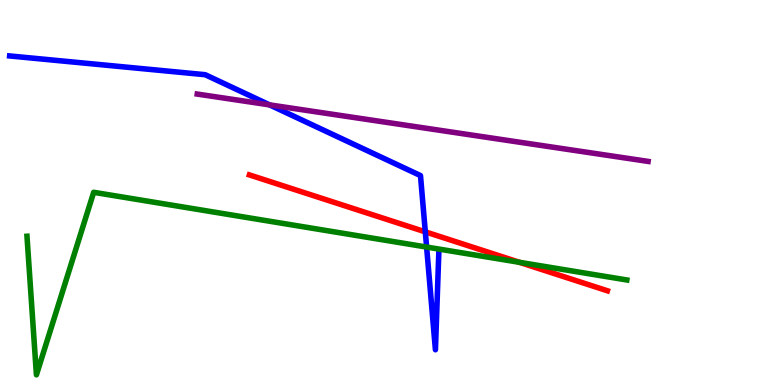[{'lines': ['blue', 'red'], 'intersections': [{'x': 5.49, 'y': 3.98}]}, {'lines': ['green', 'red'], 'intersections': [{'x': 6.7, 'y': 3.19}]}, {'lines': ['purple', 'red'], 'intersections': []}, {'lines': ['blue', 'green'], 'intersections': [{'x': 5.5, 'y': 3.58}]}, {'lines': ['blue', 'purple'], 'intersections': [{'x': 3.48, 'y': 7.28}]}, {'lines': ['green', 'purple'], 'intersections': []}]